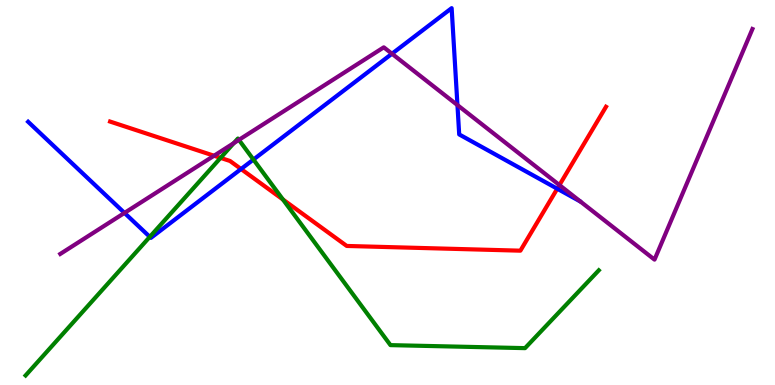[{'lines': ['blue', 'red'], 'intersections': [{'x': 3.11, 'y': 5.61}, {'x': 7.19, 'y': 5.1}]}, {'lines': ['green', 'red'], 'intersections': [{'x': 2.85, 'y': 5.9}, {'x': 3.65, 'y': 4.82}]}, {'lines': ['purple', 'red'], 'intersections': [{'x': 2.76, 'y': 5.95}, {'x': 7.22, 'y': 5.19}]}, {'lines': ['blue', 'green'], 'intersections': [{'x': 1.93, 'y': 3.85}, {'x': 3.27, 'y': 5.86}]}, {'lines': ['blue', 'purple'], 'intersections': [{'x': 1.61, 'y': 4.47}, {'x': 5.06, 'y': 8.6}, {'x': 5.9, 'y': 7.27}]}, {'lines': ['green', 'purple'], 'intersections': [{'x': 3.02, 'y': 6.28}, {'x': 3.08, 'y': 6.37}]}]